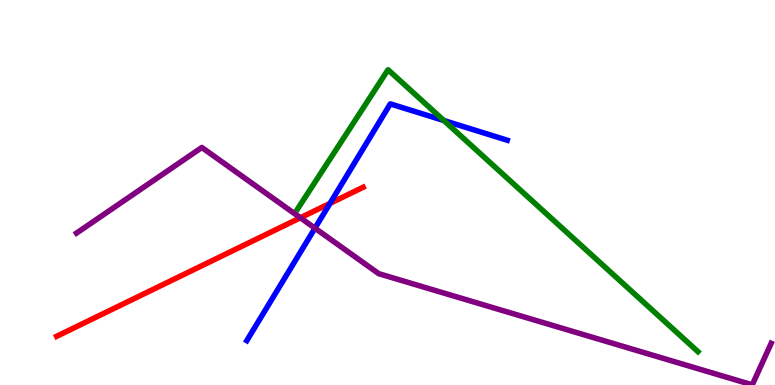[{'lines': ['blue', 'red'], 'intersections': [{'x': 4.26, 'y': 4.72}]}, {'lines': ['green', 'red'], 'intersections': []}, {'lines': ['purple', 'red'], 'intersections': [{'x': 3.88, 'y': 4.34}]}, {'lines': ['blue', 'green'], 'intersections': [{'x': 5.73, 'y': 6.87}]}, {'lines': ['blue', 'purple'], 'intersections': [{'x': 4.06, 'y': 4.07}]}, {'lines': ['green', 'purple'], 'intersections': []}]